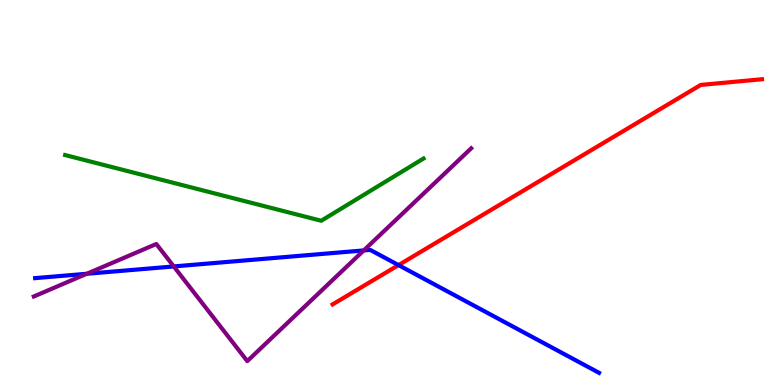[{'lines': ['blue', 'red'], 'intersections': [{'x': 5.14, 'y': 3.11}]}, {'lines': ['green', 'red'], 'intersections': []}, {'lines': ['purple', 'red'], 'intersections': []}, {'lines': ['blue', 'green'], 'intersections': []}, {'lines': ['blue', 'purple'], 'intersections': [{'x': 1.12, 'y': 2.89}, {'x': 2.24, 'y': 3.08}, {'x': 4.69, 'y': 3.5}]}, {'lines': ['green', 'purple'], 'intersections': []}]